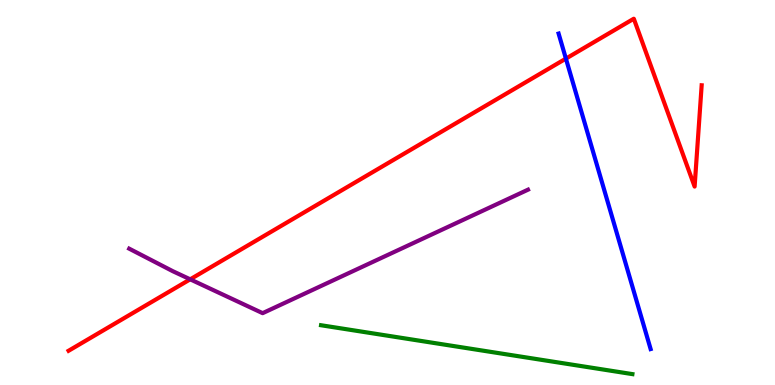[{'lines': ['blue', 'red'], 'intersections': [{'x': 7.3, 'y': 8.48}]}, {'lines': ['green', 'red'], 'intersections': []}, {'lines': ['purple', 'red'], 'intersections': [{'x': 2.45, 'y': 2.74}]}, {'lines': ['blue', 'green'], 'intersections': []}, {'lines': ['blue', 'purple'], 'intersections': []}, {'lines': ['green', 'purple'], 'intersections': []}]